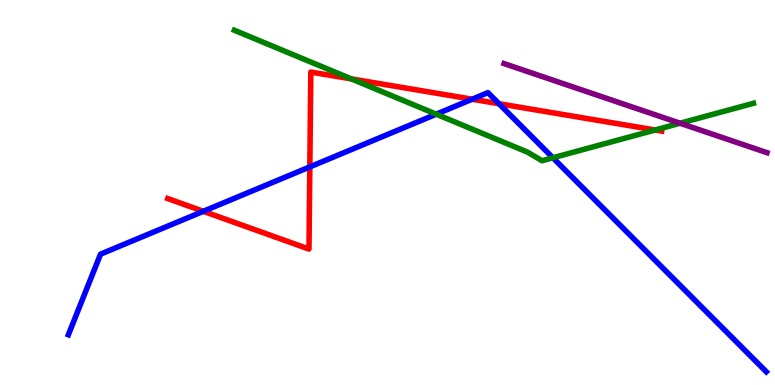[{'lines': ['blue', 'red'], 'intersections': [{'x': 2.62, 'y': 4.51}, {'x': 4.0, 'y': 5.67}, {'x': 6.09, 'y': 7.42}, {'x': 6.44, 'y': 7.31}]}, {'lines': ['green', 'red'], 'intersections': [{'x': 4.53, 'y': 7.95}, {'x': 8.45, 'y': 6.62}]}, {'lines': ['purple', 'red'], 'intersections': []}, {'lines': ['blue', 'green'], 'intersections': [{'x': 5.63, 'y': 7.03}, {'x': 7.13, 'y': 5.9}]}, {'lines': ['blue', 'purple'], 'intersections': []}, {'lines': ['green', 'purple'], 'intersections': [{'x': 8.78, 'y': 6.8}]}]